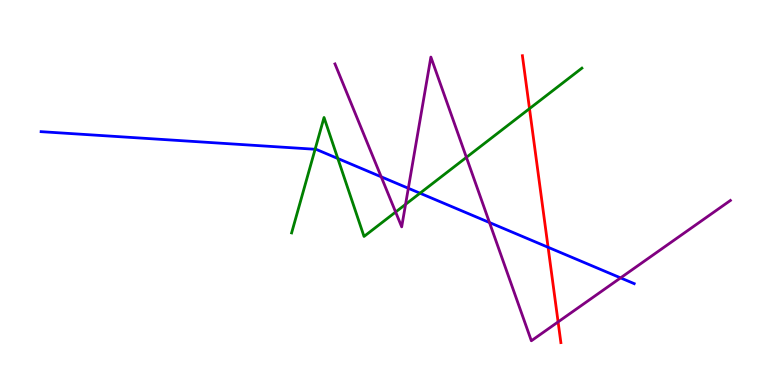[{'lines': ['blue', 'red'], 'intersections': [{'x': 7.07, 'y': 3.58}]}, {'lines': ['green', 'red'], 'intersections': [{'x': 6.83, 'y': 7.18}]}, {'lines': ['purple', 'red'], 'intersections': [{'x': 7.2, 'y': 1.64}]}, {'lines': ['blue', 'green'], 'intersections': [{'x': 4.07, 'y': 6.12}, {'x': 4.36, 'y': 5.88}, {'x': 5.42, 'y': 4.98}]}, {'lines': ['blue', 'purple'], 'intersections': [{'x': 4.92, 'y': 5.41}, {'x': 5.27, 'y': 5.11}, {'x': 6.32, 'y': 4.22}, {'x': 8.01, 'y': 2.78}]}, {'lines': ['green', 'purple'], 'intersections': [{'x': 5.1, 'y': 4.49}, {'x': 5.23, 'y': 4.69}, {'x': 6.02, 'y': 5.91}]}]